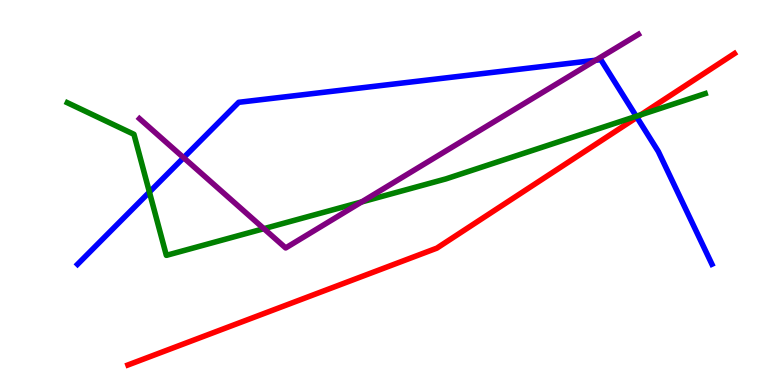[{'lines': ['blue', 'red'], 'intersections': [{'x': 8.22, 'y': 6.95}]}, {'lines': ['green', 'red'], 'intersections': [{'x': 8.27, 'y': 7.02}]}, {'lines': ['purple', 'red'], 'intersections': []}, {'lines': ['blue', 'green'], 'intersections': [{'x': 1.93, 'y': 5.01}, {'x': 8.21, 'y': 6.98}]}, {'lines': ['blue', 'purple'], 'intersections': [{'x': 2.37, 'y': 5.9}, {'x': 7.69, 'y': 8.44}]}, {'lines': ['green', 'purple'], 'intersections': [{'x': 3.41, 'y': 4.06}, {'x': 4.67, 'y': 4.75}]}]